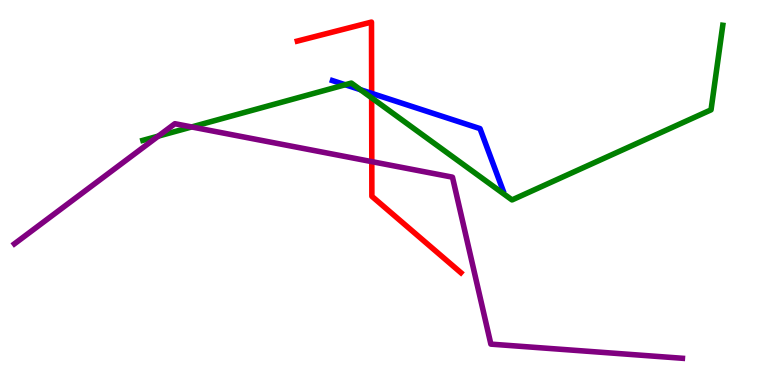[{'lines': ['blue', 'red'], 'intersections': [{'x': 4.8, 'y': 7.58}]}, {'lines': ['green', 'red'], 'intersections': [{'x': 4.8, 'y': 7.46}]}, {'lines': ['purple', 'red'], 'intersections': [{'x': 4.8, 'y': 5.8}]}, {'lines': ['blue', 'green'], 'intersections': [{'x': 4.45, 'y': 7.8}, {'x': 4.65, 'y': 7.67}]}, {'lines': ['blue', 'purple'], 'intersections': []}, {'lines': ['green', 'purple'], 'intersections': [{'x': 2.04, 'y': 6.46}, {'x': 2.47, 'y': 6.7}]}]